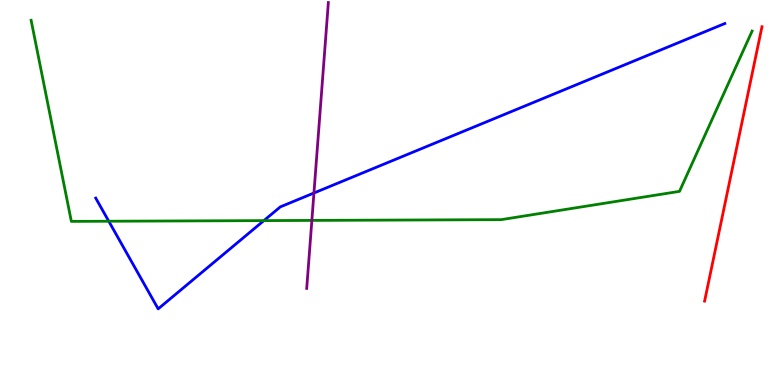[{'lines': ['blue', 'red'], 'intersections': []}, {'lines': ['green', 'red'], 'intersections': []}, {'lines': ['purple', 'red'], 'intersections': []}, {'lines': ['blue', 'green'], 'intersections': [{'x': 1.4, 'y': 4.25}, {'x': 3.4, 'y': 4.27}]}, {'lines': ['blue', 'purple'], 'intersections': [{'x': 4.05, 'y': 4.99}]}, {'lines': ['green', 'purple'], 'intersections': [{'x': 4.02, 'y': 4.28}]}]